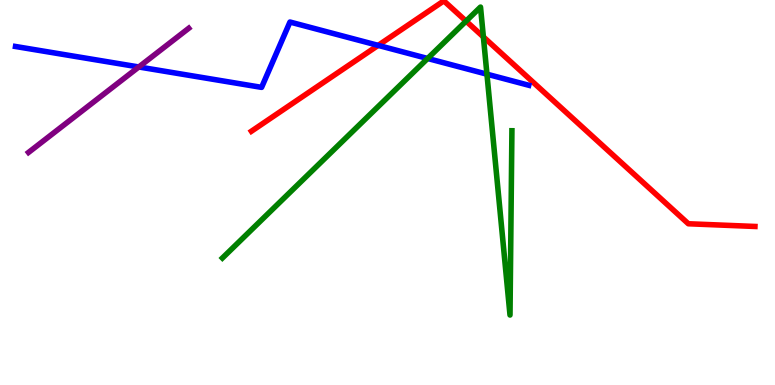[{'lines': ['blue', 'red'], 'intersections': [{'x': 4.88, 'y': 8.82}]}, {'lines': ['green', 'red'], 'intersections': [{'x': 6.01, 'y': 9.45}, {'x': 6.24, 'y': 9.04}]}, {'lines': ['purple', 'red'], 'intersections': []}, {'lines': ['blue', 'green'], 'intersections': [{'x': 5.52, 'y': 8.48}, {'x': 6.28, 'y': 8.07}]}, {'lines': ['blue', 'purple'], 'intersections': [{'x': 1.79, 'y': 8.26}]}, {'lines': ['green', 'purple'], 'intersections': []}]